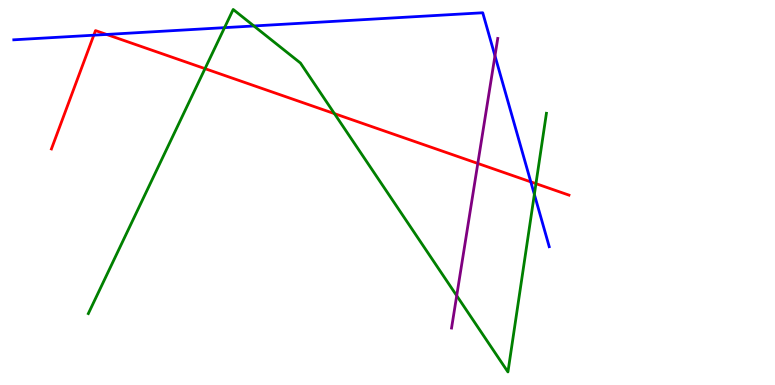[{'lines': ['blue', 'red'], 'intersections': [{'x': 1.21, 'y': 9.09}, {'x': 1.38, 'y': 9.11}, {'x': 6.85, 'y': 5.28}]}, {'lines': ['green', 'red'], 'intersections': [{'x': 2.65, 'y': 8.22}, {'x': 4.32, 'y': 7.05}, {'x': 6.92, 'y': 5.23}]}, {'lines': ['purple', 'red'], 'intersections': [{'x': 6.17, 'y': 5.75}]}, {'lines': ['blue', 'green'], 'intersections': [{'x': 2.9, 'y': 9.28}, {'x': 3.28, 'y': 9.33}, {'x': 6.89, 'y': 4.95}]}, {'lines': ['blue', 'purple'], 'intersections': [{'x': 6.39, 'y': 8.55}]}, {'lines': ['green', 'purple'], 'intersections': [{'x': 5.89, 'y': 2.32}]}]